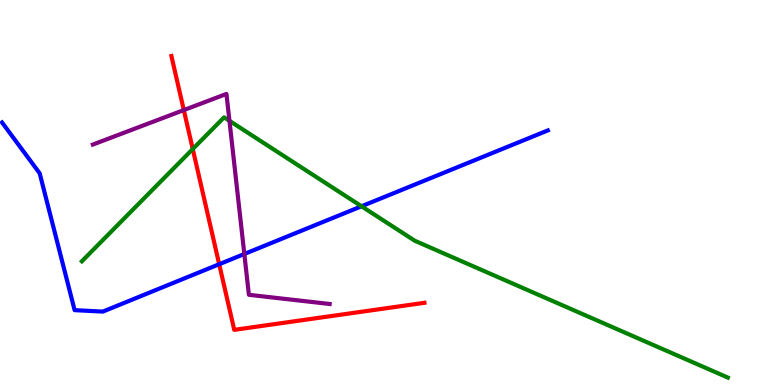[{'lines': ['blue', 'red'], 'intersections': [{'x': 2.83, 'y': 3.14}]}, {'lines': ['green', 'red'], 'intersections': [{'x': 2.49, 'y': 6.13}]}, {'lines': ['purple', 'red'], 'intersections': [{'x': 2.37, 'y': 7.14}]}, {'lines': ['blue', 'green'], 'intersections': [{'x': 4.66, 'y': 4.64}]}, {'lines': ['blue', 'purple'], 'intersections': [{'x': 3.15, 'y': 3.4}]}, {'lines': ['green', 'purple'], 'intersections': [{'x': 2.96, 'y': 6.86}]}]